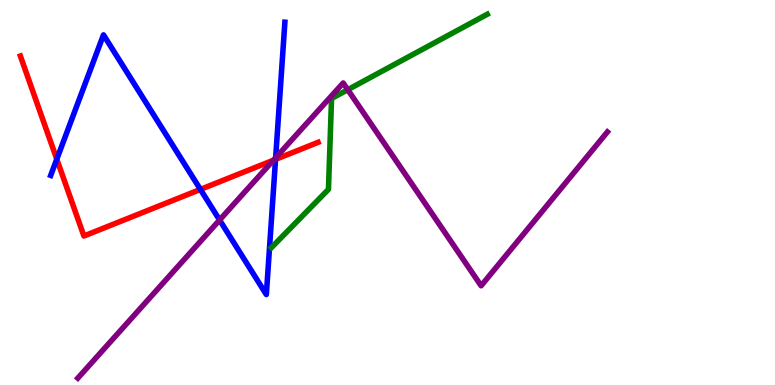[{'lines': ['blue', 'red'], 'intersections': [{'x': 0.733, 'y': 5.87}, {'x': 2.59, 'y': 5.08}, {'x': 3.56, 'y': 5.86}]}, {'lines': ['green', 'red'], 'intersections': []}, {'lines': ['purple', 'red'], 'intersections': [{'x': 3.53, 'y': 5.84}]}, {'lines': ['blue', 'green'], 'intersections': []}, {'lines': ['blue', 'purple'], 'intersections': [{'x': 2.83, 'y': 4.29}, {'x': 3.56, 'y': 5.9}]}, {'lines': ['green', 'purple'], 'intersections': [{'x': 4.49, 'y': 7.67}]}]